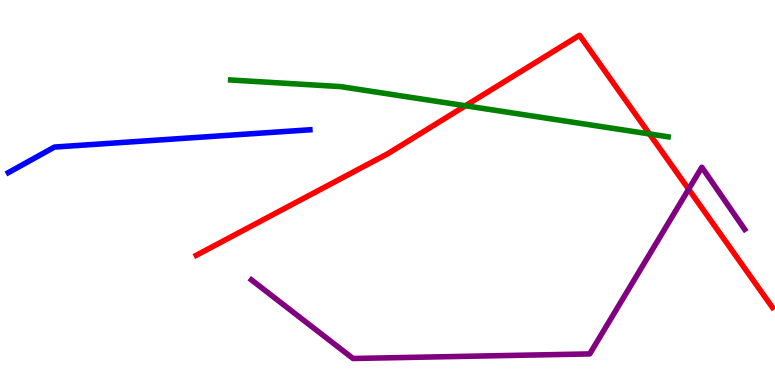[{'lines': ['blue', 'red'], 'intersections': []}, {'lines': ['green', 'red'], 'intersections': [{'x': 6.01, 'y': 7.25}, {'x': 8.38, 'y': 6.52}]}, {'lines': ['purple', 'red'], 'intersections': [{'x': 8.89, 'y': 5.09}]}, {'lines': ['blue', 'green'], 'intersections': []}, {'lines': ['blue', 'purple'], 'intersections': []}, {'lines': ['green', 'purple'], 'intersections': []}]